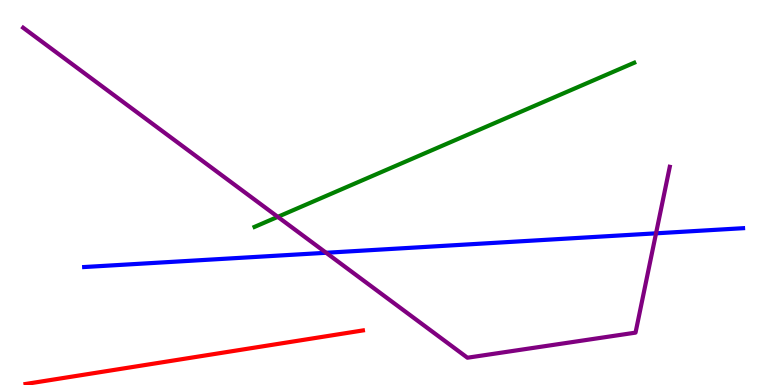[{'lines': ['blue', 'red'], 'intersections': []}, {'lines': ['green', 'red'], 'intersections': []}, {'lines': ['purple', 'red'], 'intersections': []}, {'lines': ['blue', 'green'], 'intersections': []}, {'lines': ['blue', 'purple'], 'intersections': [{'x': 4.21, 'y': 3.43}, {'x': 8.47, 'y': 3.94}]}, {'lines': ['green', 'purple'], 'intersections': [{'x': 3.58, 'y': 4.37}]}]